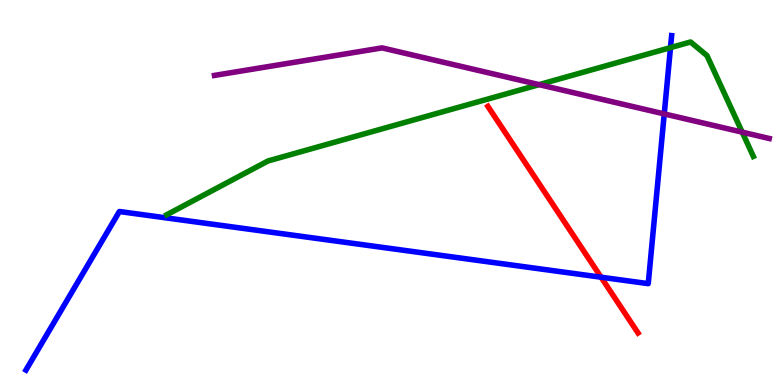[{'lines': ['blue', 'red'], 'intersections': [{'x': 7.76, 'y': 2.8}]}, {'lines': ['green', 'red'], 'intersections': []}, {'lines': ['purple', 'red'], 'intersections': []}, {'lines': ['blue', 'green'], 'intersections': [{'x': 8.65, 'y': 8.76}]}, {'lines': ['blue', 'purple'], 'intersections': [{'x': 8.57, 'y': 7.04}]}, {'lines': ['green', 'purple'], 'intersections': [{'x': 6.96, 'y': 7.8}, {'x': 9.58, 'y': 6.57}]}]